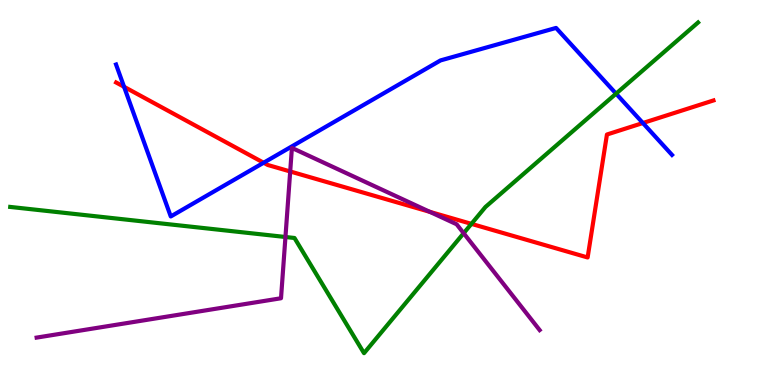[{'lines': ['blue', 'red'], 'intersections': [{'x': 1.6, 'y': 7.75}, {'x': 3.4, 'y': 5.77}, {'x': 8.3, 'y': 6.8}]}, {'lines': ['green', 'red'], 'intersections': [{'x': 6.08, 'y': 4.19}]}, {'lines': ['purple', 'red'], 'intersections': [{'x': 3.74, 'y': 5.55}, {'x': 5.55, 'y': 4.5}]}, {'lines': ['blue', 'green'], 'intersections': [{'x': 7.95, 'y': 7.57}]}, {'lines': ['blue', 'purple'], 'intersections': []}, {'lines': ['green', 'purple'], 'intersections': [{'x': 3.68, 'y': 3.84}, {'x': 5.98, 'y': 3.94}]}]